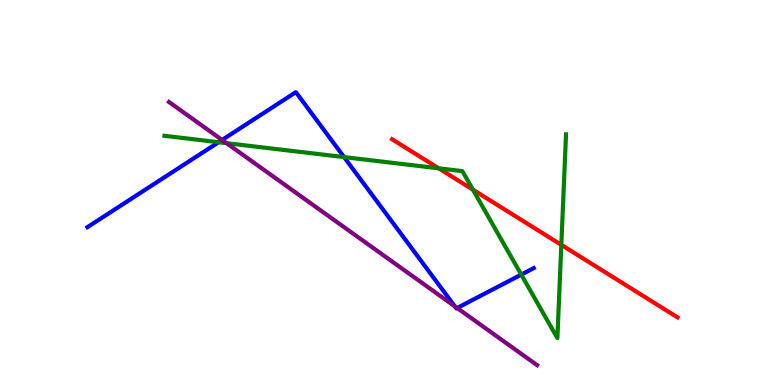[{'lines': ['blue', 'red'], 'intersections': []}, {'lines': ['green', 'red'], 'intersections': [{'x': 5.66, 'y': 5.63}, {'x': 6.1, 'y': 5.07}, {'x': 7.24, 'y': 3.64}]}, {'lines': ['purple', 'red'], 'intersections': []}, {'lines': ['blue', 'green'], 'intersections': [{'x': 2.82, 'y': 6.31}, {'x': 4.44, 'y': 5.92}, {'x': 6.73, 'y': 2.87}]}, {'lines': ['blue', 'purple'], 'intersections': [{'x': 2.87, 'y': 6.36}, {'x': 5.87, 'y': 2.04}, {'x': 5.9, 'y': 2.0}]}, {'lines': ['green', 'purple'], 'intersections': [{'x': 2.92, 'y': 6.28}]}]